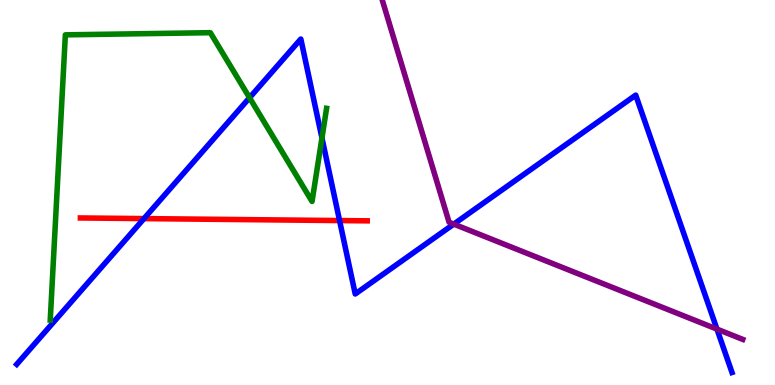[{'lines': ['blue', 'red'], 'intersections': [{'x': 1.86, 'y': 4.32}, {'x': 4.38, 'y': 4.27}]}, {'lines': ['green', 'red'], 'intersections': []}, {'lines': ['purple', 'red'], 'intersections': []}, {'lines': ['blue', 'green'], 'intersections': [{'x': 3.22, 'y': 7.46}, {'x': 4.15, 'y': 6.42}]}, {'lines': ['blue', 'purple'], 'intersections': [{'x': 5.86, 'y': 4.18}, {'x': 9.25, 'y': 1.45}]}, {'lines': ['green', 'purple'], 'intersections': []}]